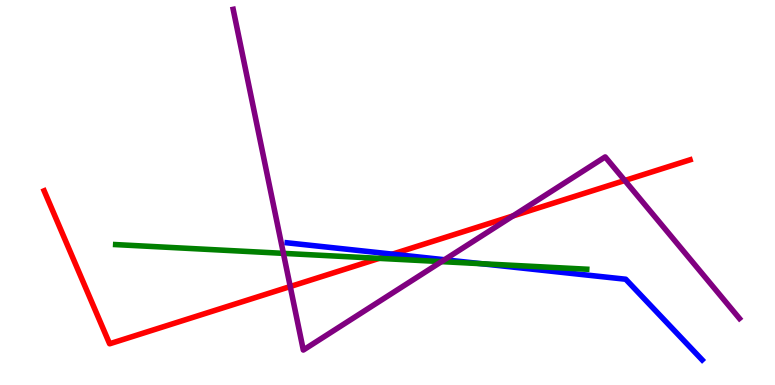[{'lines': ['blue', 'red'], 'intersections': [{'x': 5.06, 'y': 3.4}]}, {'lines': ['green', 'red'], 'intersections': [{'x': 4.89, 'y': 3.29}]}, {'lines': ['purple', 'red'], 'intersections': [{'x': 3.74, 'y': 2.56}, {'x': 6.62, 'y': 4.39}, {'x': 8.06, 'y': 5.31}]}, {'lines': ['blue', 'green'], 'intersections': [{'x': 6.21, 'y': 3.15}]}, {'lines': ['blue', 'purple'], 'intersections': [{'x': 5.74, 'y': 3.25}]}, {'lines': ['green', 'purple'], 'intersections': [{'x': 3.66, 'y': 3.42}, {'x': 5.7, 'y': 3.2}]}]